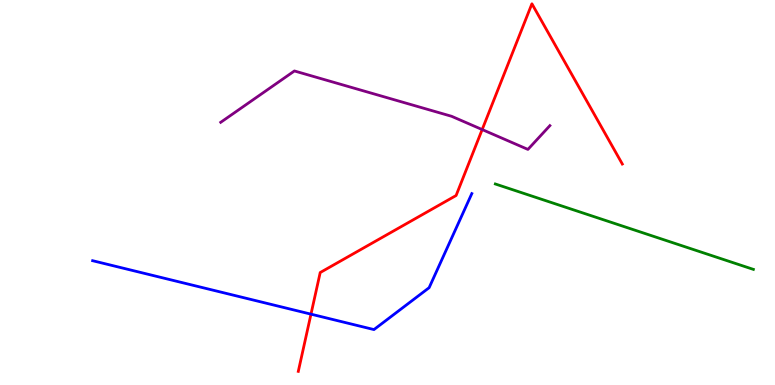[{'lines': ['blue', 'red'], 'intersections': [{'x': 4.01, 'y': 1.84}]}, {'lines': ['green', 'red'], 'intersections': []}, {'lines': ['purple', 'red'], 'intersections': [{'x': 6.22, 'y': 6.63}]}, {'lines': ['blue', 'green'], 'intersections': []}, {'lines': ['blue', 'purple'], 'intersections': []}, {'lines': ['green', 'purple'], 'intersections': []}]